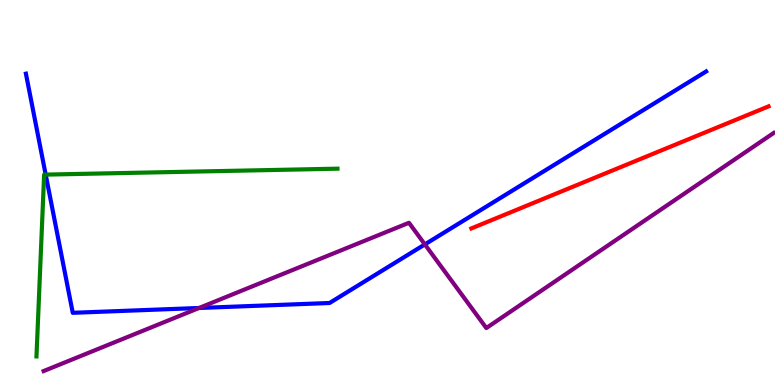[{'lines': ['blue', 'red'], 'intersections': []}, {'lines': ['green', 'red'], 'intersections': []}, {'lines': ['purple', 'red'], 'intersections': []}, {'lines': ['blue', 'green'], 'intersections': [{'x': 0.589, 'y': 5.46}]}, {'lines': ['blue', 'purple'], 'intersections': [{'x': 2.57, 'y': 2.0}, {'x': 5.48, 'y': 3.65}]}, {'lines': ['green', 'purple'], 'intersections': []}]